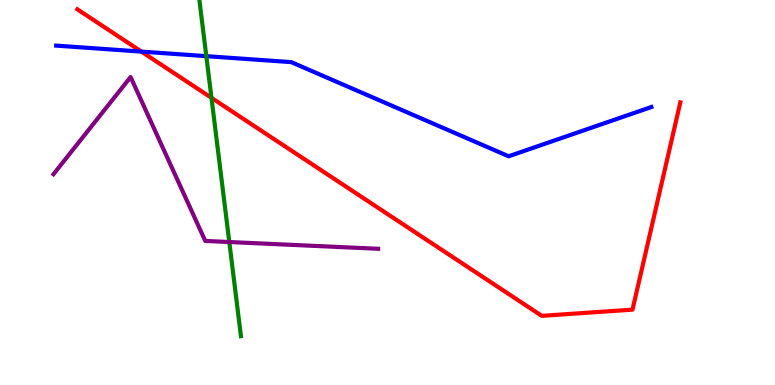[{'lines': ['blue', 'red'], 'intersections': [{'x': 1.82, 'y': 8.66}]}, {'lines': ['green', 'red'], 'intersections': [{'x': 2.73, 'y': 7.46}]}, {'lines': ['purple', 'red'], 'intersections': []}, {'lines': ['blue', 'green'], 'intersections': [{'x': 2.66, 'y': 8.54}]}, {'lines': ['blue', 'purple'], 'intersections': []}, {'lines': ['green', 'purple'], 'intersections': [{'x': 2.96, 'y': 3.71}]}]